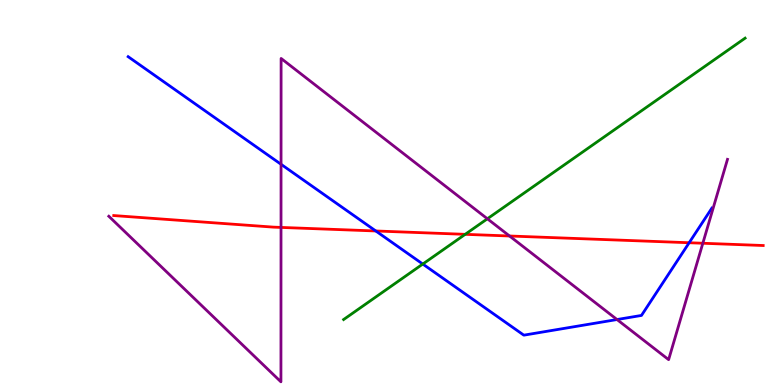[{'lines': ['blue', 'red'], 'intersections': [{'x': 4.85, 'y': 4.0}, {'x': 8.89, 'y': 3.7}]}, {'lines': ['green', 'red'], 'intersections': [{'x': 6.0, 'y': 3.91}]}, {'lines': ['purple', 'red'], 'intersections': [{'x': 3.63, 'y': 4.09}, {'x': 6.57, 'y': 3.87}, {'x': 9.07, 'y': 3.68}]}, {'lines': ['blue', 'green'], 'intersections': [{'x': 5.46, 'y': 3.14}]}, {'lines': ['blue', 'purple'], 'intersections': [{'x': 3.63, 'y': 5.73}, {'x': 7.96, 'y': 1.7}]}, {'lines': ['green', 'purple'], 'intersections': [{'x': 6.29, 'y': 4.32}]}]